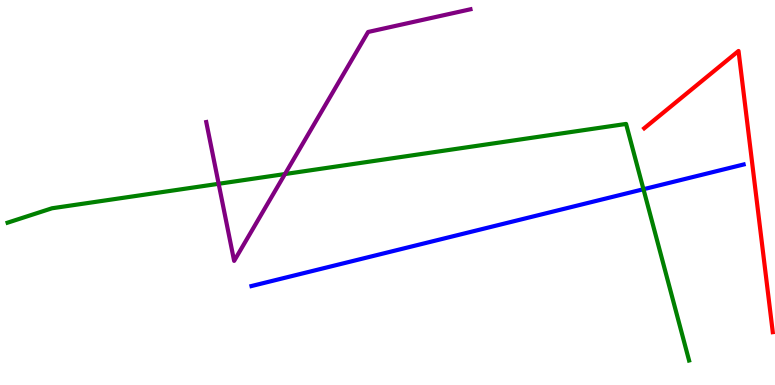[{'lines': ['blue', 'red'], 'intersections': []}, {'lines': ['green', 'red'], 'intersections': []}, {'lines': ['purple', 'red'], 'intersections': []}, {'lines': ['blue', 'green'], 'intersections': [{'x': 8.3, 'y': 5.09}]}, {'lines': ['blue', 'purple'], 'intersections': []}, {'lines': ['green', 'purple'], 'intersections': [{'x': 2.82, 'y': 5.23}, {'x': 3.68, 'y': 5.48}]}]